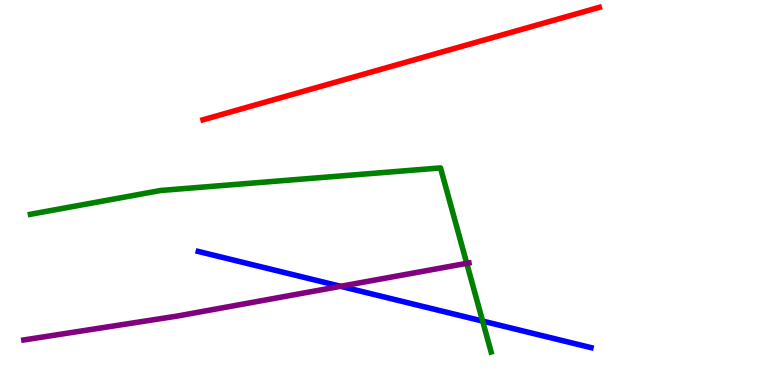[{'lines': ['blue', 'red'], 'intersections': []}, {'lines': ['green', 'red'], 'intersections': []}, {'lines': ['purple', 'red'], 'intersections': []}, {'lines': ['blue', 'green'], 'intersections': [{'x': 6.23, 'y': 1.66}]}, {'lines': ['blue', 'purple'], 'intersections': [{'x': 4.39, 'y': 2.56}]}, {'lines': ['green', 'purple'], 'intersections': [{'x': 6.02, 'y': 3.16}]}]